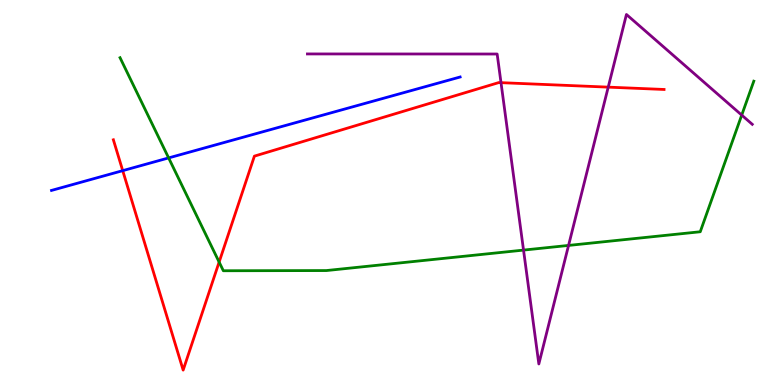[{'lines': ['blue', 'red'], 'intersections': [{'x': 1.58, 'y': 5.57}]}, {'lines': ['green', 'red'], 'intersections': [{'x': 2.83, 'y': 3.19}]}, {'lines': ['purple', 'red'], 'intersections': [{'x': 6.46, 'y': 7.85}, {'x': 7.85, 'y': 7.74}]}, {'lines': ['blue', 'green'], 'intersections': [{'x': 2.18, 'y': 5.9}]}, {'lines': ['blue', 'purple'], 'intersections': []}, {'lines': ['green', 'purple'], 'intersections': [{'x': 6.76, 'y': 3.5}, {'x': 7.34, 'y': 3.63}, {'x': 9.57, 'y': 7.01}]}]